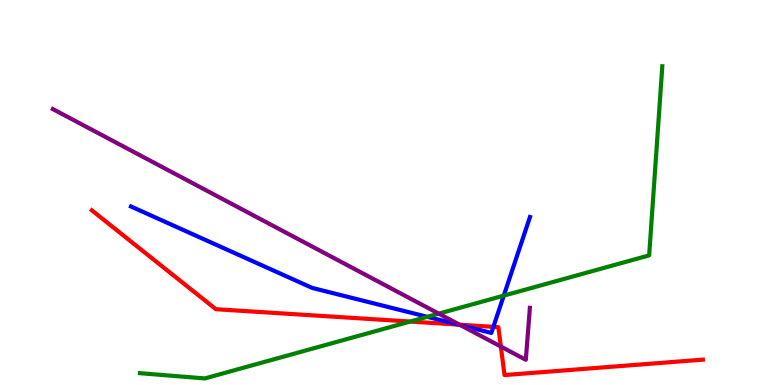[{'lines': ['blue', 'red'], 'intersections': [{'x': 5.91, 'y': 1.57}, {'x': 6.37, 'y': 1.51}]}, {'lines': ['green', 'red'], 'intersections': [{'x': 5.29, 'y': 1.65}]}, {'lines': ['purple', 'red'], 'intersections': [{'x': 5.93, 'y': 1.57}, {'x': 6.46, 'y': 0.999}]}, {'lines': ['blue', 'green'], 'intersections': [{'x': 5.51, 'y': 1.77}, {'x': 6.5, 'y': 2.32}]}, {'lines': ['blue', 'purple'], 'intersections': [{'x': 5.94, 'y': 1.55}]}, {'lines': ['green', 'purple'], 'intersections': [{'x': 5.66, 'y': 1.85}]}]